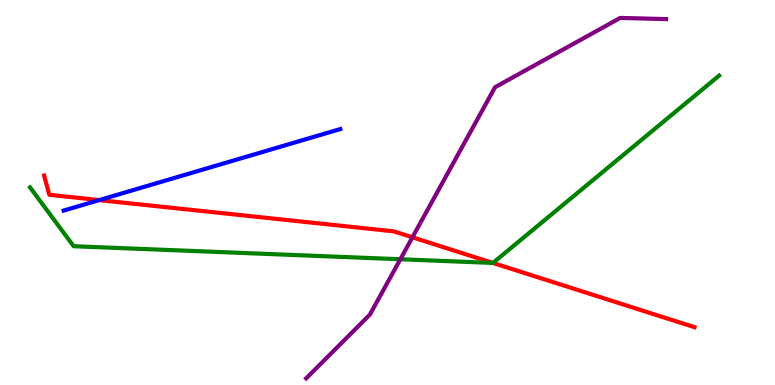[{'lines': ['blue', 'red'], 'intersections': [{'x': 1.28, 'y': 4.8}]}, {'lines': ['green', 'red'], 'intersections': [{'x': 6.36, 'y': 3.17}]}, {'lines': ['purple', 'red'], 'intersections': [{'x': 5.32, 'y': 3.84}]}, {'lines': ['blue', 'green'], 'intersections': []}, {'lines': ['blue', 'purple'], 'intersections': []}, {'lines': ['green', 'purple'], 'intersections': [{'x': 5.17, 'y': 3.27}]}]